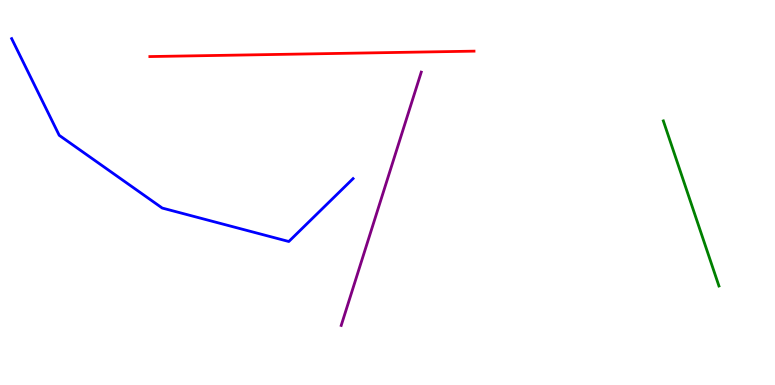[{'lines': ['blue', 'red'], 'intersections': []}, {'lines': ['green', 'red'], 'intersections': []}, {'lines': ['purple', 'red'], 'intersections': []}, {'lines': ['blue', 'green'], 'intersections': []}, {'lines': ['blue', 'purple'], 'intersections': []}, {'lines': ['green', 'purple'], 'intersections': []}]